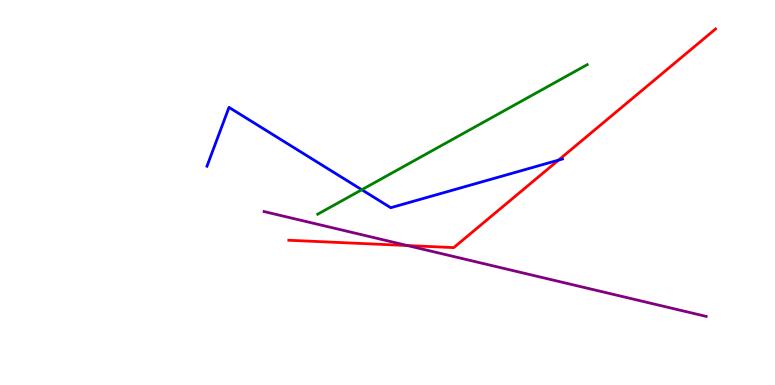[{'lines': ['blue', 'red'], 'intersections': [{'x': 7.21, 'y': 5.84}]}, {'lines': ['green', 'red'], 'intersections': []}, {'lines': ['purple', 'red'], 'intersections': [{'x': 5.26, 'y': 3.62}]}, {'lines': ['blue', 'green'], 'intersections': [{'x': 4.67, 'y': 5.07}]}, {'lines': ['blue', 'purple'], 'intersections': []}, {'lines': ['green', 'purple'], 'intersections': []}]